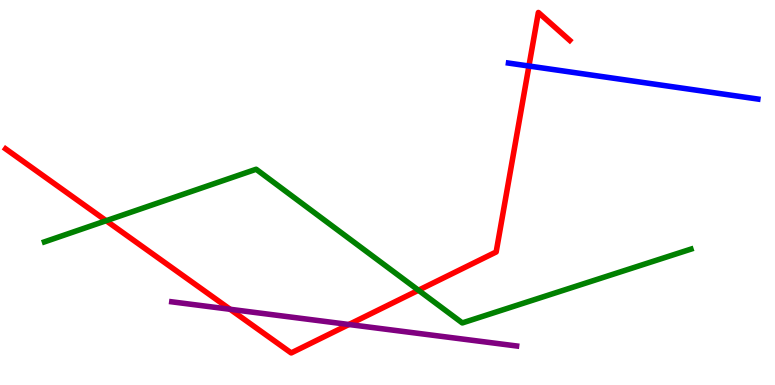[{'lines': ['blue', 'red'], 'intersections': [{'x': 6.82, 'y': 8.29}]}, {'lines': ['green', 'red'], 'intersections': [{'x': 1.37, 'y': 4.27}, {'x': 5.4, 'y': 2.46}]}, {'lines': ['purple', 'red'], 'intersections': [{'x': 2.97, 'y': 1.97}, {'x': 4.5, 'y': 1.57}]}, {'lines': ['blue', 'green'], 'intersections': []}, {'lines': ['blue', 'purple'], 'intersections': []}, {'lines': ['green', 'purple'], 'intersections': []}]